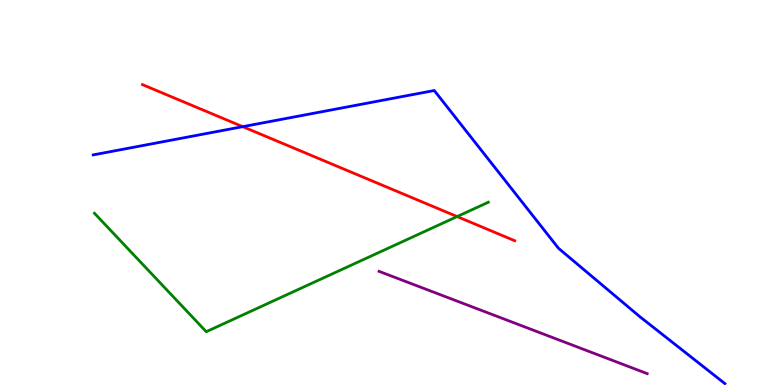[{'lines': ['blue', 'red'], 'intersections': [{'x': 3.13, 'y': 6.71}]}, {'lines': ['green', 'red'], 'intersections': [{'x': 5.9, 'y': 4.37}]}, {'lines': ['purple', 'red'], 'intersections': []}, {'lines': ['blue', 'green'], 'intersections': []}, {'lines': ['blue', 'purple'], 'intersections': []}, {'lines': ['green', 'purple'], 'intersections': []}]